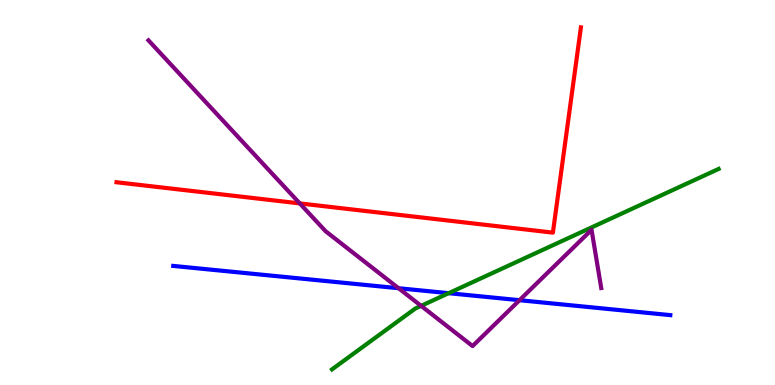[{'lines': ['blue', 'red'], 'intersections': []}, {'lines': ['green', 'red'], 'intersections': []}, {'lines': ['purple', 'red'], 'intersections': [{'x': 3.87, 'y': 4.72}]}, {'lines': ['blue', 'green'], 'intersections': [{'x': 5.79, 'y': 2.38}]}, {'lines': ['blue', 'purple'], 'intersections': [{'x': 5.14, 'y': 2.51}, {'x': 6.7, 'y': 2.2}]}, {'lines': ['green', 'purple'], 'intersections': [{'x': 5.43, 'y': 2.06}]}]